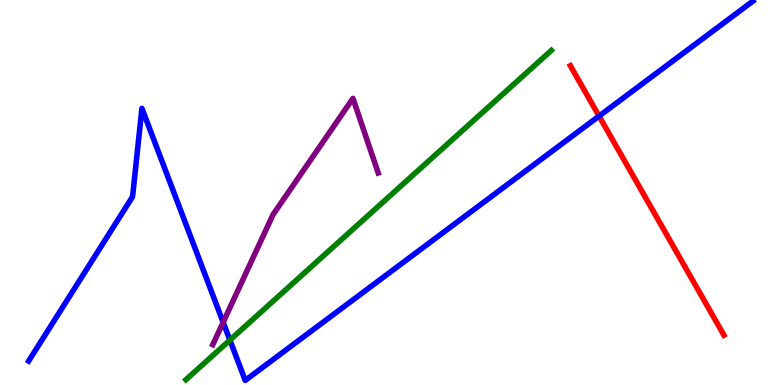[{'lines': ['blue', 'red'], 'intersections': [{'x': 7.73, 'y': 6.98}]}, {'lines': ['green', 'red'], 'intersections': []}, {'lines': ['purple', 'red'], 'intersections': []}, {'lines': ['blue', 'green'], 'intersections': [{'x': 2.97, 'y': 1.17}]}, {'lines': ['blue', 'purple'], 'intersections': [{'x': 2.88, 'y': 1.63}]}, {'lines': ['green', 'purple'], 'intersections': []}]